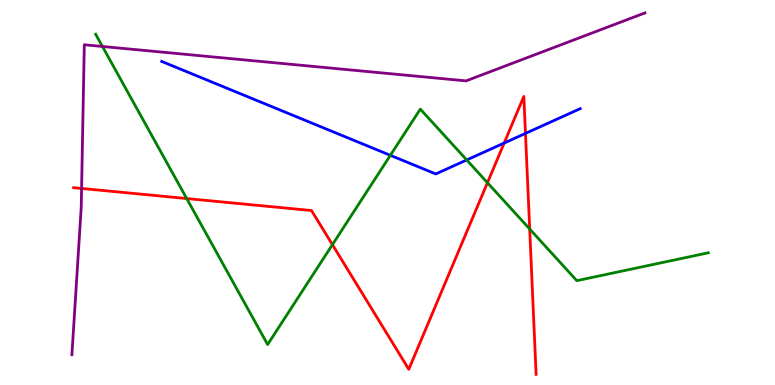[{'lines': ['blue', 'red'], 'intersections': [{'x': 6.51, 'y': 6.29}, {'x': 6.78, 'y': 6.53}]}, {'lines': ['green', 'red'], 'intersections': [{'x': 2.41, 'y': 4.84}, {'x': 4.29, 'y': 3.65}, {'x': 6.29, 'y': 5.25}, {'x': 6.83, 'y': 4.05}]}, {'lines': ['purple', 'red'], 'intersections': [{'x': 1.05, 'y': 5.11}]}, {'lines': ['blue', 'green'], 'intersections': [{'x': 5.04, 'y': 5.97}, {'x': 6.02, 'y': 5.85}]}, {'lines': ['blue', 'purple'], 'intersections': []}, {'lines': ['green', 'purple'], 'intersections': [{'x': 1.32, 'y': 8.79}]}]